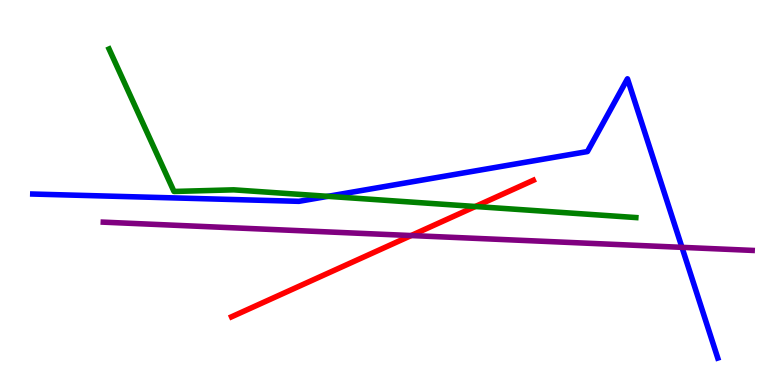[{'lines': ['blue', 'red'], 'intersections': []}, {'lines': ['green', 'red'], 'intersections': [{'x': 6.13, 'y': 4.64}]}, {'lines': ['purple', 'red'], 'intersections': [{'x': 5.31, 'y': 3.88}]}, {'lines': ['blue', 'green'], 'intersections': [{'x': 4.23, 'y': 4.9}]}, {'lines': ['blue', 'purple'], 'intersections': [{'x': 8.8, 'y': 3.58}]}, {'lines': ['green', 'purple'], 'intersections': []}]